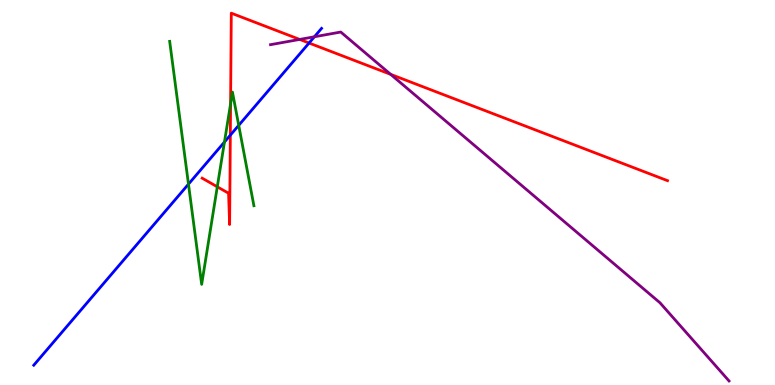[{'lines': ['blue', 'red'], 'intersections': [{'x': 2.97, 'y': 6.49}, {'x': 3.99, 'y': 8.88}]}, {'lines': ['green', 'red'], 'intersections': [{'x': 2.8, 'y': 5.15}, {'x': 2.98, 'y': 7.3}]}, {'lines': ['purple', 'red'], 'intersections': [{'x': 3.87, 'y': 8.98}, {'x': 5.04, 'y': 8.07}]}, {'lines': ['blue', 'green'], 'intersections': [{'x': 2.43, 'y': 5.22}, {'x': 2.9, 'y': 6.31}, {'x': 3.08, 'y': 6.74}]}, {'lines': ['blue', 'purple'], 'intersections': [{'x': 4.06, 'y': 9.04}]}, {'lines': ['green', 'purple'], 'intersections': []}]